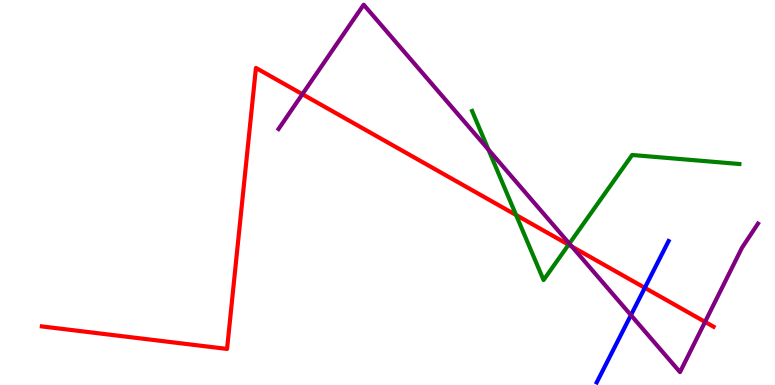[{'lines': ['blue', 'red'], 'intersections': [{'x': 8.32, 'y': 2.52}]}, {'lines': ['green', 'red'], 'intersections': [{'x': 6.66, 'y': 4.41}, {'x': 7.34, 'y': 3.64}]}, {'lines': ['purple', 'red'], 'intersections': [{'x': 3.9, 'y': 7.55}, {'x': 7.38, 'y': 3.59}, {'x': 9.1, 'y': 1.64}]}, {'lines': ['blue', 'green'], 'intersections': []}, {'lines': ['blue', 'purple'], 'intersections': [{'x': 8.14, 'y': 1.81}]}, {'lines': ['green', 'purple'], 'intersections': [{'x': 6.3, 'y': 6.11}, {'x': 7.35, 'y': 3.67}]}]